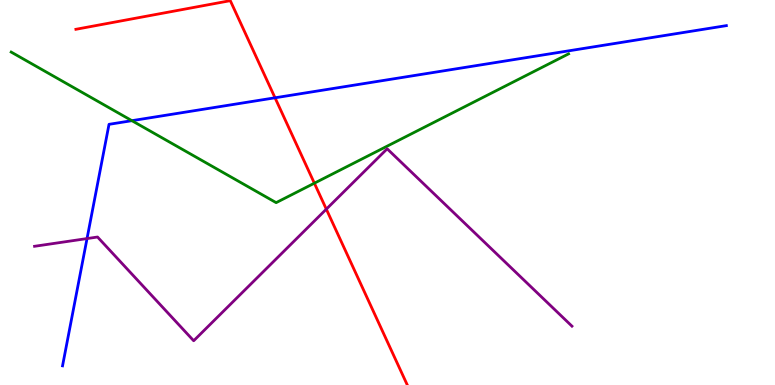[{'lines': ['blue', 'red'], 'intersections': [{'x': 3.55, 'y': 7.46}]}, {'lines': ['green', 'red'], 'intersections': [{'x': 4.06, 'y': 5.24}]}, {'lines': ['purple', 'red'], 'intersections': [{'x': 4.21, 'y': 4.57}]}, {'lines': ['blue', 'green'], 'intersections': [{'x': 1.7, 'y': 6.87}]}, {'lines': ['blue', 'purple'], 'intersections': [{'x': 1.12, 'y': 3.8}]}, {'lines': ['green', 'purple'], 'intersections': []}]